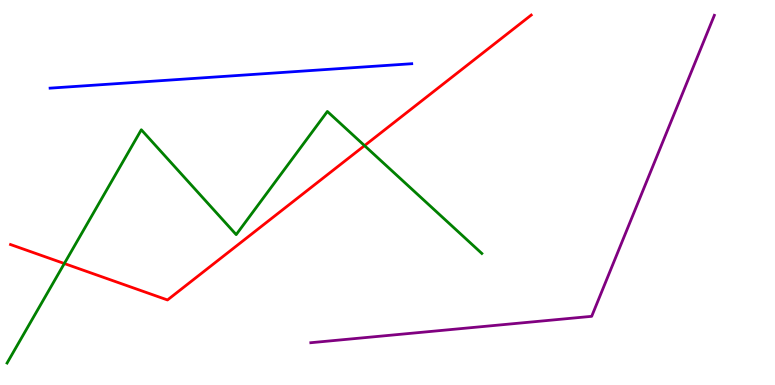[{'lines': ['blue', 'red'], 'intersections': []}, {'lines': ['green', 'red'], 'intersections': [{'x': 0.83, 'y': 3.15}, {'x': 4.7, 'y': 6.22}]}, {'lines': ['purple', 'red'], 'intersections': []}, {'lines': ['blue', 'green'], 'intersections': []}, {'lines': ['blue', 'purple'], 'intersections': []}, {'lines': ['green', 'purple'], 'intersections': []}]